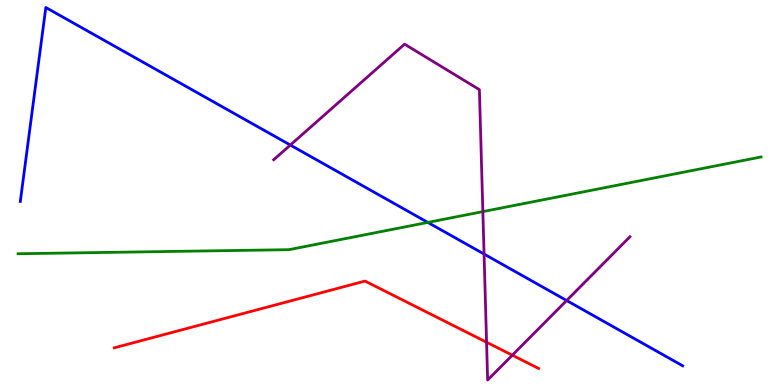[{'lines': ['blue', 'red'], 'intersections': []}, {'lines': ['green', 'red'], 'intersections': []}, {'lines': ['purple', 'red'], 'intersections': [{'x': 6.28, 'y': 1.11}, {'x': 6.61, 'y': 0.774}]}, {'lines': ['blue', 'green'], 'intersections': [{'x': 5.52, 'y': 4.22}]}, {'lines': ['blue', 'purple'], 'intersections': [{'x': 3.75, 'y': 6.23}, {'x': 6.25, 'y': 3.4}, {'x': 7.31, 'y': 2.19}]}, {'lines': ['green', 'purple'], 'intersections': [{'x': 6.23, 'y': 4.5}]}]